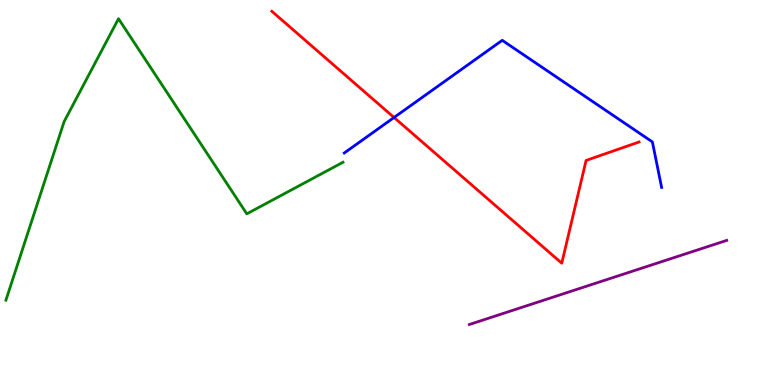[{'lines': ['blue', 'red'], 'intersections': [{'x': 5.08, 'y': 6.95}]}, {'lines': ['green', 'red'], 'intersections': []}, {'lines': ['purple', 'red'], 'intersections': []}, {'lines': ['blue', 'green'], 'intersections': []}, {'lines': ['blue', 'purple'], 'intersections': []}, {'lines': ['green', 'purple'], 'intersections': []}]